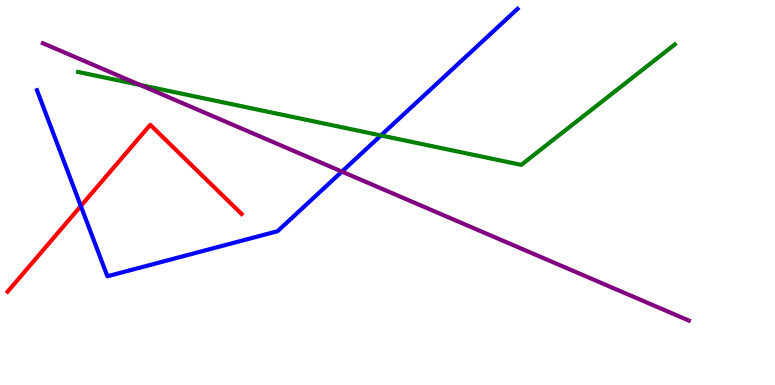[{'lines': ['blue', 'red'], 'intersections': [{'x': 1.04, 'y': 4.65}]}, {'lines': ['green', 'red'], 'intersections': []}, {'lines': ['purple', 'red'], 'intersections': []}, {'lines': ['blue', 'green'], 'intersections': [{'x': 4.92, 'y': 6.48}]}, {'lines': ['blue', 'purple'], 'intersections': [{'x': 4.41, 'y': 5.54}]}, {'lines': ['green', 'purple'], 'intersections': [{'x': 1.81, 'y': 7.79}]}]